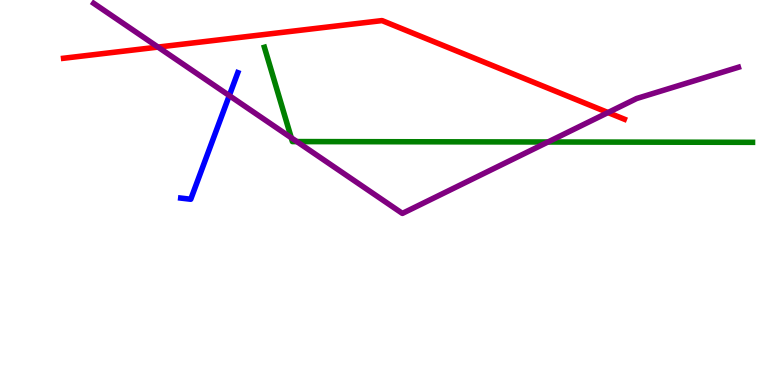[{'lines': ['blue', 'red'], 'intersections': []}, {'lines': ['green', 'red'], 'intersections': []}, {'lines': ['purple', 'red'], 'intersections': [{'x': 2.04, 'y': 8.78}, {'x': 7.85, 'y': 7.08}]}, {'lines': ['blue', 'green'], 'intersections': []}, {'lines': ['blue', 'purple'], 'intersections': [{'x': 2.96, 'y': 7.52}]}, {'lines': ['green', 'purple'], 'intersections': [{'x': 3.76, 'y': 6.42}, {'x': 3.83, 'y': 6.32}, {'x': 7.07, 'y': 6.31}]}]